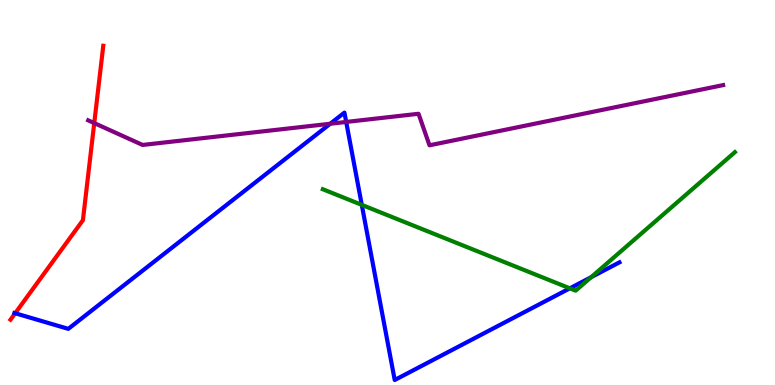[{'lines': ['blue', 'red'], 'intersections': [{'x': 0.196, 'y': 1.86}]}, {'lines': ['green', 'red'], 'intersections': []}, {'lines': ['purple', 'red'], 'intersections': [{'x': 1.22, 'y': 6.8}]}, {'lines': ['blue', 'green'], 'intersections': [{'x': 4.67, 'y': 4.68}, {'x': 7.35, 'y': 2.51}, {'x': 7.63, 'y': 2.8}]}, {'lines': ['blue', 'purple'], 'intersections': [{'x': 4.26, 'y': 6.79}, {'x': 4.47, 'y': 6.83}]}, {'lines': ['green', 'purple'], 'intersections': []}]